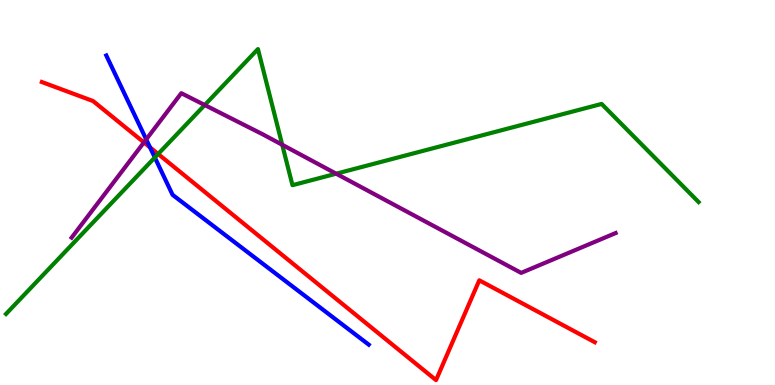[{'lines': ['blue', 'red'], 'intersections': [{'x': 1.94, 'y': 6.17}]}, {'lines': ['green', 'red'], 'intersections': [{'x': 2.04, 'y': 6.0}]}, {'lines': ['purple', 'red'], 'intersections': [{'x': 1.86, 'y': 6.3}]}, {'lines': ['blue', 'green'], 'intersections': [{'x': 2.0, 'y': 5.91}]}, {'lines': ['blue', 'purple'], 'intersections': [{'x': 1.89, 'y': 6.38}]}, {'lines': ['green', 'purple'], 'intersections': [{'x': 2.64, 'y': 7.27}, {'x': 3.64, 'y': 6.24}, {'x': 4.34, 'y': 5.49}]}]